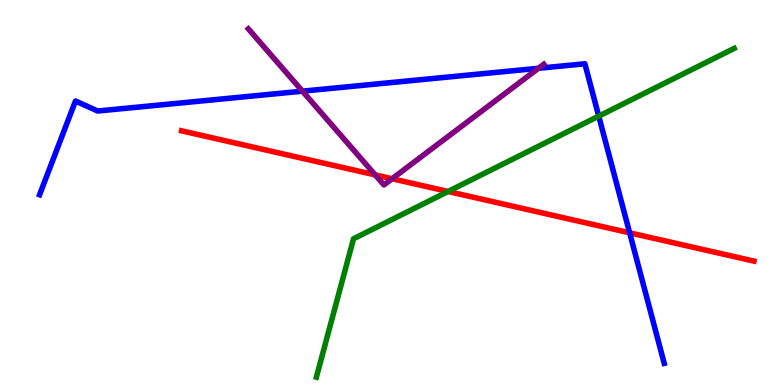[{'lines': ['blue', 'red'], 'intersections': [{'x': 8.12, 'y': 3.95}]}, {'lines': ['green', 'red'], 'intersections': [{'x': 5.78, 'y': 5.03}]}, {'lines': ['purple', 'red'], 'intersections': [{'x': 4.84, 'y': 5.46}, {'x': 5.06, 'y': 5.36}]}, {'lines': ['blue', 'green'], 'intersections': [{'x': 7.73, 'y': 6.98}]}, {'lines': ['blue', 'purple'], 'intersections': [{'x': 3.9, 'y': 7.63}, {'x': 6.95, 'y': 8.23}]}, {'lines': ['green', 'purple'], 'intersections': []}]